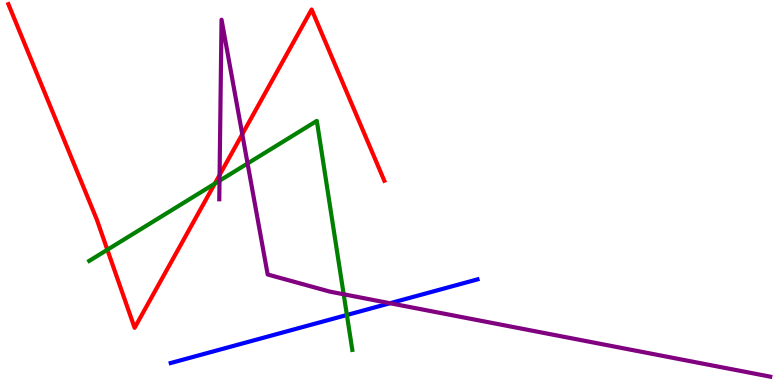[{'lines': ['blue', 'red'], 'intersections': []}, {'lines': ['green', 'red'], 'intersections': [{'x': 1.39, 'y': 3.51}, {'x': 2.77, 'y': 5.23}]}, {'lines': ['purple', 'red'], 'intersections': [{'x': 2.83, 'y': 5.45}, {'x': 3.13, 'y': 6.51}]}, {'lines': ['blue', 'green'], 'intersections': [{'x': 4.48, 'y': 1.82}]}, {'lines': ['blue', 'purple'], 'intersections': [{'x': 5.03, 'y': 2.12}]}, {'lines': ['green', 'purple'], 'intersections': [{'x': 2.83, 'y': 5.31}, {'x': 3.19, 'y': 5.75}, {'x': 4.43, 'y': 2.36}]}]